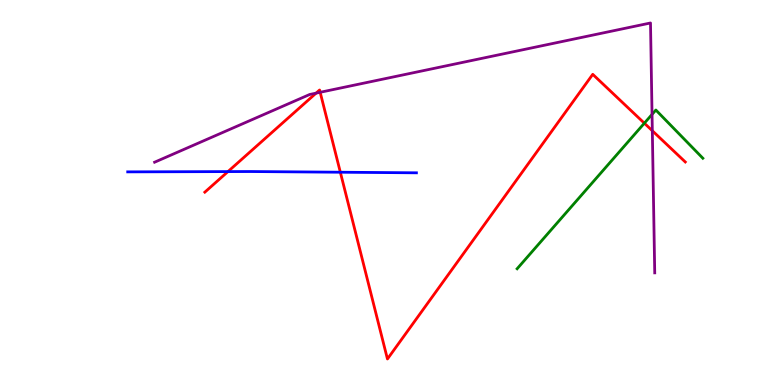[{'lines': ['blue', 'red'], 'intersections': [{'x': 2.94, 'y': 5.54}, {'x': 4.39, 'y': 5.53}]}, {'lines': ['green', 'red'], 'intersections': [{'x': 8.31, 'y': 6.8}]}, {'lines': ['purple', 'red'], 'intersections': [{'x': 4.08, 'y': 7.58}, {'x': 4.13, 'y': 7.6}, {'x': 8.42, 'y': 6.6}]}, {'lines': ['blue', 'green'], 'intersections': []}, {'lines': ['blue', 'purple'], 'intersections': []}, {'lines': ['green', 'purple'], 'intersections': [{'x': 8.41, 'y': 7.03}]}]